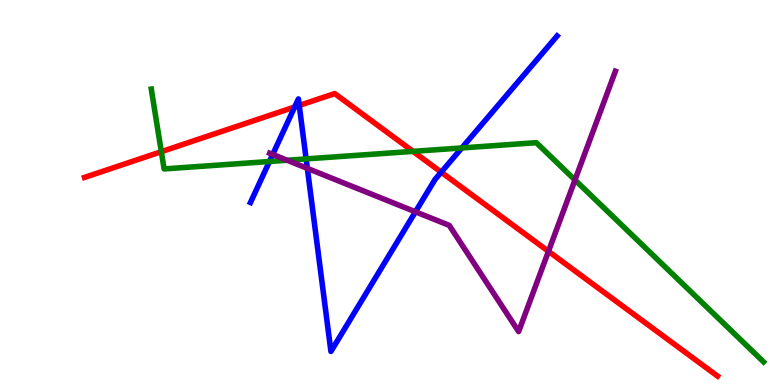[{'lines': ['blue', 'red'], 'intersections': [{'x': 3.8, 'y': 7.22}, {'x': 3.86, 'y': 7.26}, {'x': 5.69, 'y': 5.53}]}, {'lines': ['green', 'red'], 'intersections': [{'x': 2.08, 'y': 6.06}, {'x': 5.33, 'y': 6.07}]}, {'lines': ['purple', 'red'], 'intersections': [{'x': 7.08, 'y': 3.47}]}, {'lines': ['blue', 'green'], 'intersections': [{'x': 3.48, 'y': 5.81}, {'x': 3.95, 'y': 5.87}, {'x': 5.96, 'y': 6.16}]}, {'lines': ['blue', 'purple'], 'intersections': [{'x': 3.52, 'y': 5.99}, {'x': 3.97, 'y': 5.63}, {'x': 5.36, 'y': 4.5}]}, {'lines': ['green', 'purple'], 'intersections': [{'x': 3.7, 'y': 5.84}, {'x': 7.42, 'y': 5.33}]}]